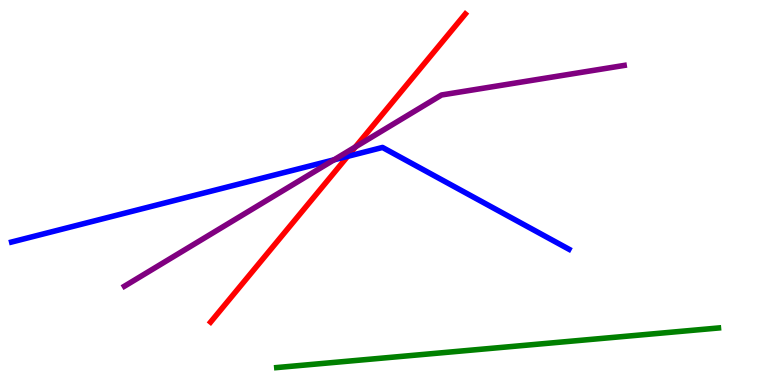[{'lines': ['blue', 'red'], 'intersections': [{'x': 4.49, 'y': 5.94}]}, {'lines': ['green', 'red'], 'intersections': []}, {'lines': ['purple', 'red'], 'intersections': [{'x': 4.59, 'y': 6.18}]}, {'lines': ['blue', 'green'], 'intersections': []}, {'lines': ['blue', 'purple'], 'intersections': [{'x': 4.31, 'y': 5.85}]}, {'lines': ['green', 'purple'], 'intersections': []}]